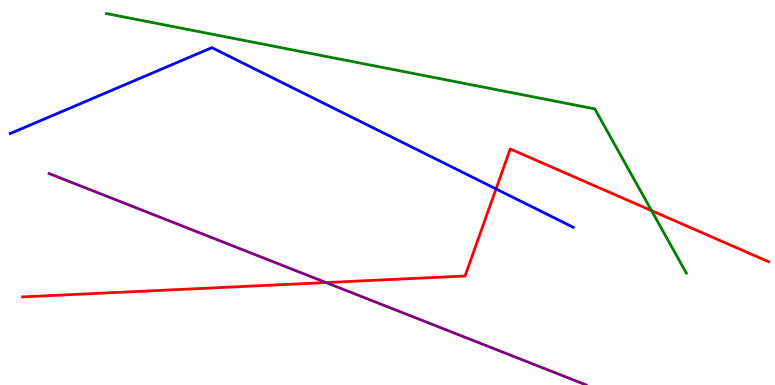[{'lines': ['blue', 'red'], 'intersections': [{'x': 6.4, 'y': 5.09}]}, {'lines': ['green', 'red'], 'intersections': [{'x': 8.41, 'y': 4.53}]}, {'lines': ['purple', 'red'], 'intersections': [{'x': 4.21, 'y': 2.66}]}, {'lines': ['blue', 'green'], 'intersections': []}, {'lines': ['blue', 'purple'], 'intersections': []}, {'lines': ['green', 'purple'], 'intersections': []}]